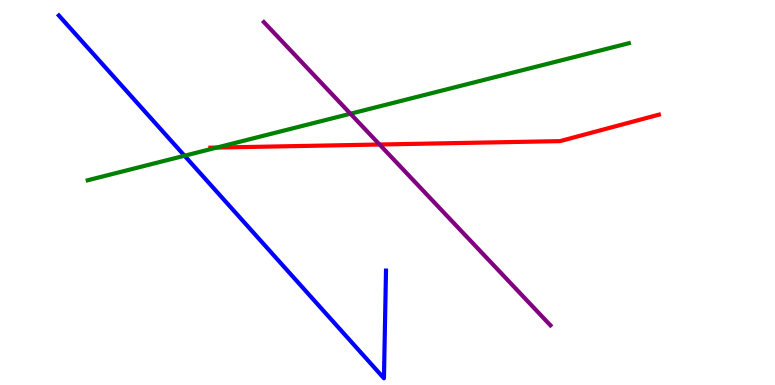[{'lines': ['blue', 'red'], 'intersections': []}, {'lines': ['green', 'red'], 'intersections': [{'x': 2.8, 'y': 6.17}]}, {'lines': ['purple', 'red'], 'intersections': [{'x': 4.9, 'y': 6.25}]}, {'lines': ['blue', 'green'], 'intersections': [{'x': 2.38, 'y': 5.95}]}, {'lines': ['blue', 'purple'], 'intersections': []}, {'lines': ['green', 'purple'], 'intersections': [{'x': 4.52, 'y': 7.05}]}]